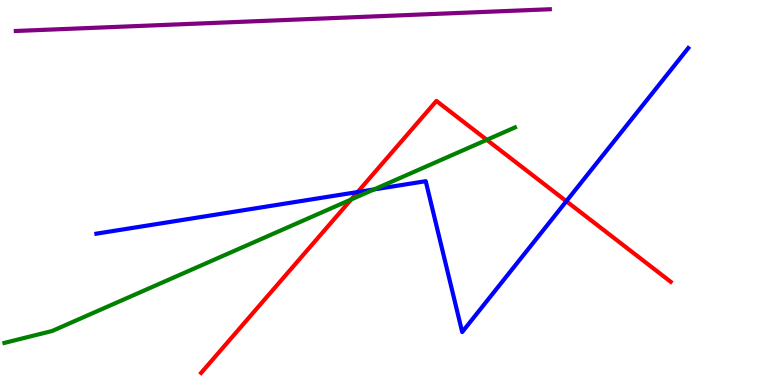[{'lines': ['blue', 'red'], 'intersections': [{'x': 4.61, 'y': 5.01}, {'x': 7.31, 'y': 4.77}]}, {'lines': ['green', 'red'], 'intersections': [{'x': 4.53, 'y': 4.82}, {'x': 6.28, 'y': 6.37}]}, {'lines': ['purple', 'red'], 'intersections': []}, {'lines': ['blue', 'green'], 'intersections': [{'x': 4.83, 'y': 5.08}]}, {'lines': ['blue', 'purple'], 'intersections': []}, {'lines': ['green', 'purple'], 'intersections': []}]